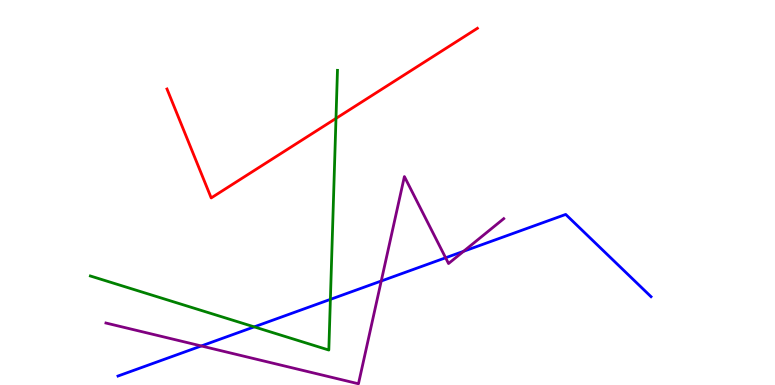[{'lines': ['blue', 'red'], 'intersections': []}, {'lines': ['green', 'red'], 'intersections': [{'x': 4.34, 'y': 6.92}]}, {'lines': ['purple', 'red'], 'intersections': []}, {'lines': ['blue', 'green'], 'intersections': [{'x': 3.28, 'y': 1.51}, {'x': 4.26, 'y': 2.22}]}, {'lines': ['blue', 'purple'], 'intersections': [{'x': 2.6, 'y': 1.01}, {'x': 4.92, 'y': 2.7}, {'x': 5.75, 'y': 3.3}, {'x': 5.98, 'y': 3.47}]}, {'lines': ['green', 'purple'], 'intersections': []}]